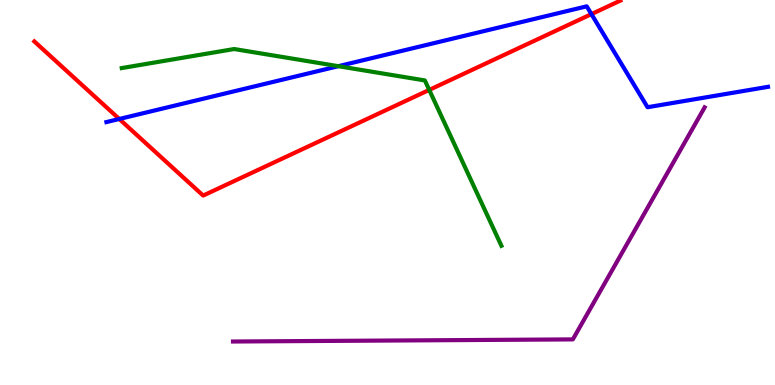[{'lines': ['blue', 'red'], 'intersections': [{'x': 1.54, 'y': 6.91}, {'x': 7.63, 'y': 9.63}]}, {'lines': ['green', 'red'], 'intersections': [{'x': 5.54, 'y': 7.66}]}, {'lines': ['purple', 'red'], 'intersections': []}, {'lines': ['blue', 'green'], 'intersections': [{'x': 4.37, 'y': 8.28}]}, {'lines': ['blue', 'purple'], 'intersections': []}, {'lines': ['green', 'purple'], 'intersections': []}]